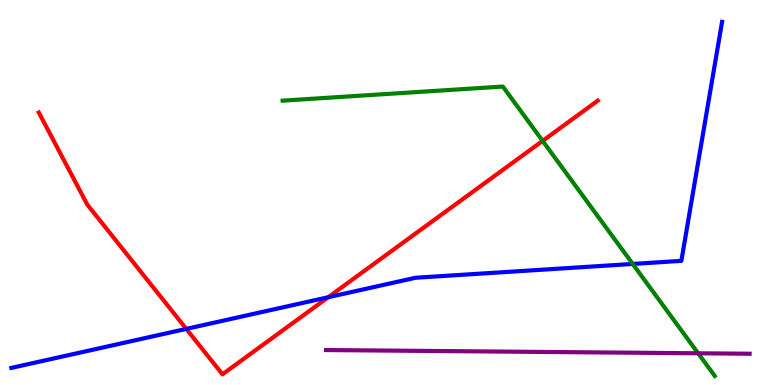[{'lines': ['blue', 'red'], 'intersections': [{'x': 2.4, 'y': 1.46}, {'x': 4.23, 'y': 2.28}]}, {'lines': ['green', 'red'], 'intersections': [{'x': 7.0, 'y': 6.34}]}, {'lines': ['purple', 'red'], 'intersections': []}, {'lines': ['blue', 'green'], 'intersections': [{'x': 8.16, 'y': 3.14}]}, {'lines': ['blue', 'purple'], 'intersections': []}, {'lines': ['green', 'purple'], 'intersections': [{'x': 9.01, 'y': 0.824}]}]